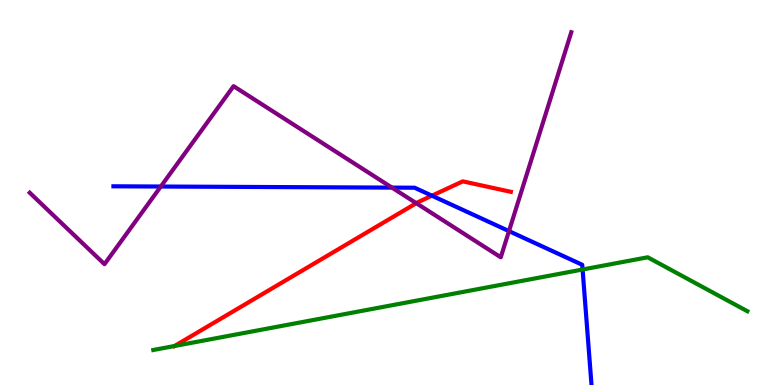[{'lines': ['blue', 'red'], 'intersections': [{'x': 5.57, 'y': 4.92}]}, {'lines': ['green', 'red'], 'intersections': [{'x': 2.25, 'y': 1.01}]}, {'lines': ['purple', 'red'], 'intersections': [{'x': 5.37, 'y': 4.72}]}, {'lines': ['blue', 'green'], 'intersections': [{'x': 7.52, 'y': 3.0}]}, {'lines': ['blue', 'purple'], 'intersections': [{'x': 2.07, 'y': 5.16}, {'x': 5.06, 'y': 5.13}, {'x': 6.57, 'y': 4.0}]}, {'lines': ['green', 'purple'], 'intersections': []}]